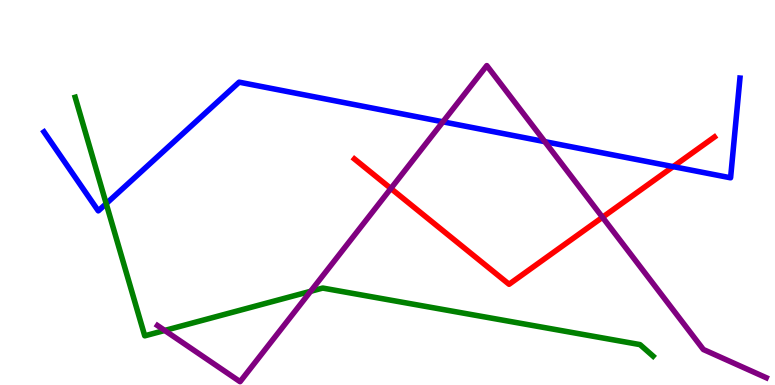[{'lines': ['blue', 'red'], 'intersections': [{'x': 8.69, 'y': 5.67}]}, {'lines': ['green', 'red'], 'intersections': []}, {'lines': ['purple', 'red'], 'intersections': [{'x': 5.04, 'y': 5.1}, {'x': 7.77, 'y': 4.36}]}, {'lines': ['blue', 'green'], 'intersections': [{'x': 1.37, 'y': 4.71}]}, {'lines': ['blue', 'purple'], 'intersections': [{'x': 5.72, 'y': 6.84}, {'x': 7.03, 'y': 6.32}]}, {'lines': ['green', 'purple'], 'intersections': [{'x': 2.13, 'y': 1.42}, {'x': 4.01, 'y': 2.43}]}]